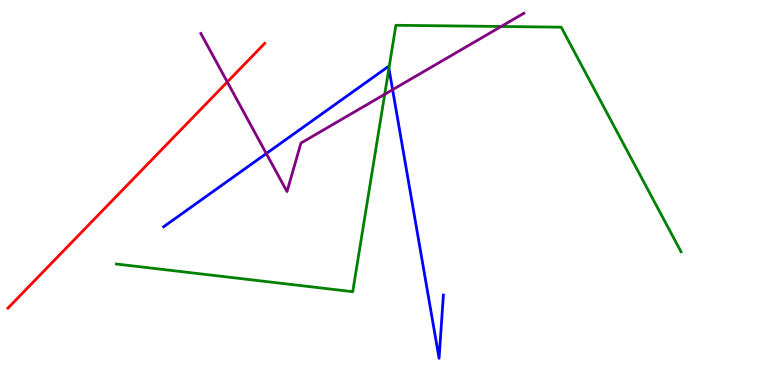[{'lines': ['blue', 'red'], 'intersections': []}, {'lines': ['green', 'red'], 'intersections': []}, {'lines': ['purple', 'red'], 'intersections': [{'x': 2.93, 'y': 7.87}]}, {'lines': ['blue', 'green'], 'intersections': [{'x': 5.02, 'y': 8.22}]}, {'lines': ['blue', 'purple'], 'intersections': [{'x': 3.44, 'y': 6.01}, {'x': 5.07, 'y': 7.67}]}, {'lines': ['green', 'purple'], 'intersections': [{'x': 4.96, 'y': 7.55}, {'x': 6.47, 'y': 9.31}]}]